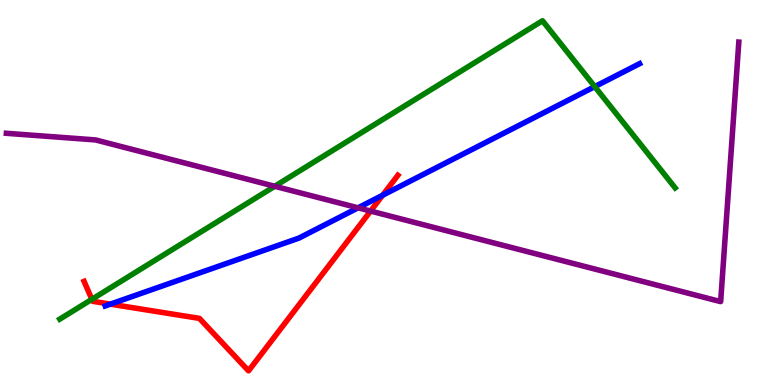[{'lines': ['blue', 'red'], 'intersections': [{'x': 1.42, 'y': 2.1}, {'x': 4.94, 'y': 4.93}]}, {'lines': ['green', 'red'], 'intersections': [{'x': 1.19, 'y': 2.23}]}, {'lines': ['purple', 'red'], 'intersections': [{'x': 4.78, 'y': 4.52}]}, {'lines': ['blue', 'green'], 'intersections': [{'x': 7.67, 'y': 7.75}]}, {'lines': ['blue', 'purple'], 'intersections': [{'x': 4.62, 'y': 4.6}]}, {'lines': ['green', 'purple'], 'intersections': [{'x': 3.54, 'y': 5.16}]}]